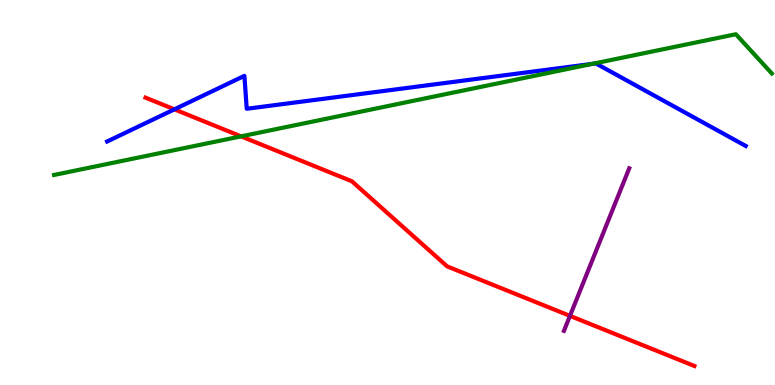[{'lines': ['blue', 'red'], 'intersections': [{'x': 2.25, 'y': 7.16}]}, {'lines': ['green', 'red'], 'intersections': [{'x': 3.11, 'y': 6.46}]}, {'lines': ['purple', 'red'], 'intersections': [{'x': 7.35, 'y': 1.8}]}, {'lines': ['blue', 'green'], 'intersections': [{'x': 7.64, 'y': 8.34}]}, {'lines': ['blue', 'purple'], 'intersections': []}, {'lines': ['green', 'purple'], 'intersections': []}]